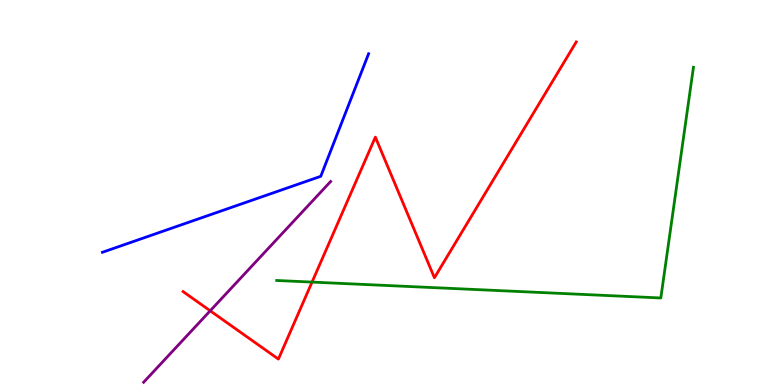[{'lines': ['blue', 'red'], 'intersections': []}, {'lines': ['green', 'red'], 'intersections': [{'x': 4.03, 'y': 2.67}]}, {'lines': ['purple', 'red'], 'intersections': [{'x': 2.71, 'y': 1.93}]}, {'lines': ['blue', 'green'], 'intersections': []}, {'lines': ['blue', 'purple'], 'intersections': []}, {'lines': ['green', 'purple'], 'intersections': []}]